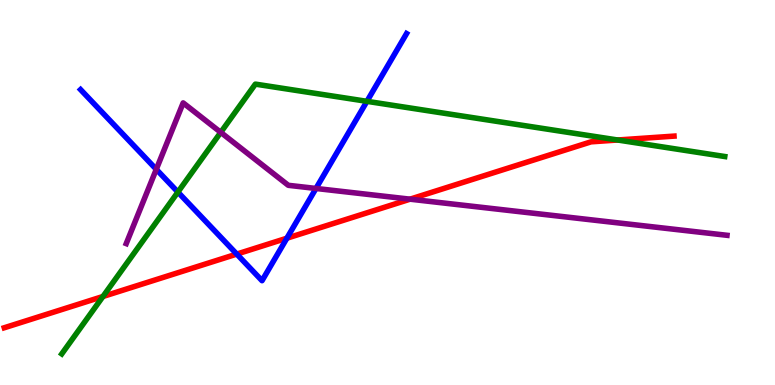[{'lines': ['blue', 'red'], 'intersections': [{'x': 3.06, 'y': 3.4}, {'x': 3.7, 'y': 3.81}]}, {'lines': ['green', 'red'], 'intersections': [{'x': 1.33, 'y': 2.3}, {'x': 7.97, 'y': 6.36}]}, {'lines': ['purple', 'red'], 'intersections': [{'x': 5.29, 'y': 4.83}]}, {'lines': ['blue', 'green'], 'intersections': [{'x': 2.3, 'y': 5.01}, {'x': 4.73, 'y': 7.37}]}, {'lines': ['blue', 'purple'], 'intersections': [{'x': 2.02, 'y': 5.6}, {'x': 4.08, 'y': 5.1}]}, {'lines': ['green', 'purple'], 'intersections': [{'x': 2.85, 'y': 6.56}]}]